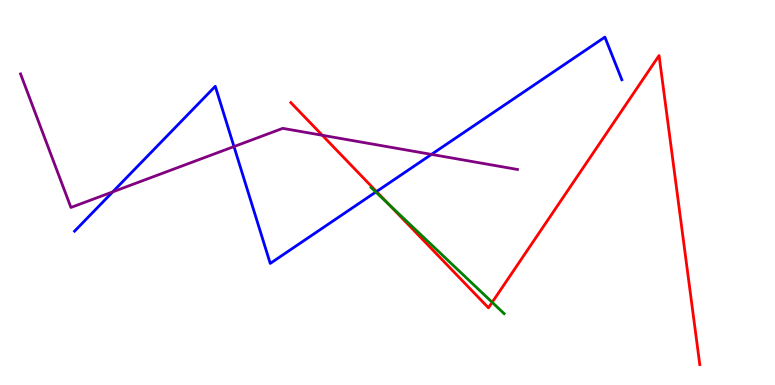[{'lines': ['blue', 'red'], 'intersections': [{'x': 4.86, 'y': 5.02}]}, {'lines': ['green', 'red'], 'intersections': [{'x': 5.02, 'y': 4.69}, {'x': 6.35, 'y': 2.15}]}, {'lines': ['purple', 'red'], 'intersections': [{'x': 4.16, 'y': 6.49}]}, {'lines': ['blue', 'green'], 'intersections': [{'x': 4.85, 'y': 5.01}]}, {'lines': ['blue', 'purple'], 'intersections': [{'x': 1.46, 'y': 5.02}, {'x': 3.02, 'y': 6.19}, {'x': 5.57, 'y': 5.99}]}, {'lines': ['green', 'purple'], 'intersections': []}]